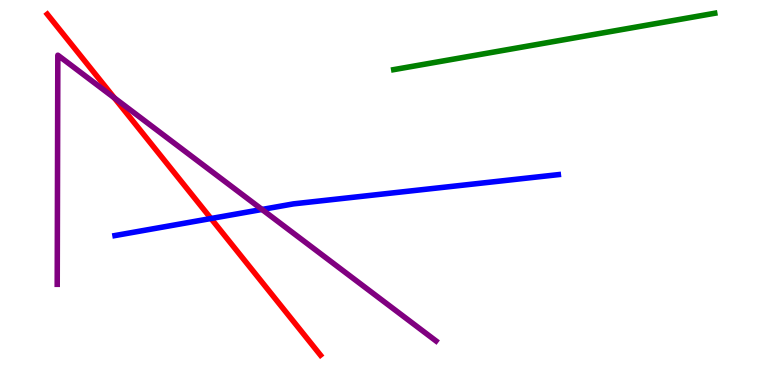[{'lines': ['blue', 'red'], 'intersections': [{'x': 2.72, 'y': 4.32}]}, {'lines': ['green', 'red'], 'intersections': []}, {'lines': ['purple', 'red'], 'intersections': [{'x': 1.48, 'y': 7.46}]}, {'lines': ['blue', 'green'], 'intersections': []}, {'lines': ['blue', 'purple'], 'intersections': [{'x': 3.38, 'y': 4.56}]}, {'lines': ['green', 'purple'], 'intersections': []}]